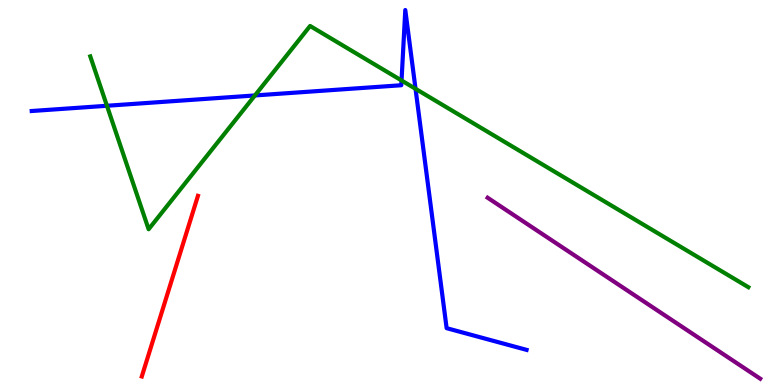[{'lines': ['blue', 'red'], 'intersections': []}, {'lines': ['green', 'red'], 'intersections': []}, {'lines': ['purple', 'red'], 'intersections': []}, {'lines': ['blue', 'green'], 'intersections': [{'x': 1.38, 'y': 7.25}, {'x': 3.29, 'y': 7.52}, {'x': 5.18, 'y': 7.91}, {'x': 5.36, 'y': 7.69}]}, {'lines': ['blue', 'purple'], 'intersections': []}, {'lines': ['green', 'purple'], 'intersections': []}]